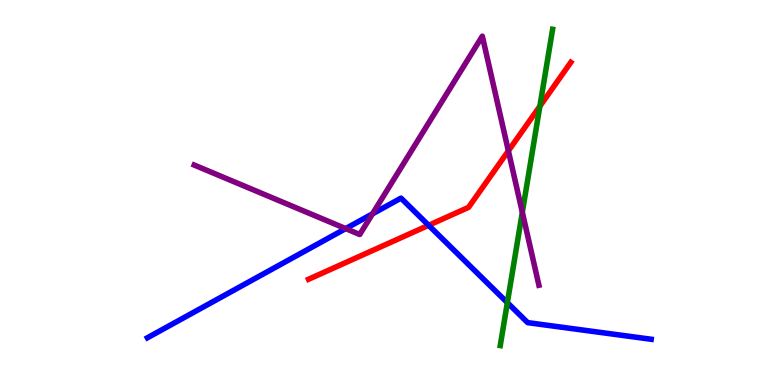[{'lines': ['blue', 'red'], 'intersections': [{'x': 5.53, 'y': 4.15}]}, {'lines': ['green', 'red'], 'intersections': [{'x': 6.97, 'y': 7.24}]}, {'lines': ['purple', 'red'], 'intersections': [{'x': 6.56, 'y': 6.08}]}, {'lines': ['blue', 'green'], 'intersections': [{'x': 6.55, 'y': 2.14}]}, {'lines': ['blue', 'purple'], 'intersections': [{'x': 4.46, 'y': 4.06}, {'x': 4.81, 'y': 4.45}]}, {'lines': ['green', 'purple'], 'intersections': [{'x': 6.74, 'y': 4.49}]}]